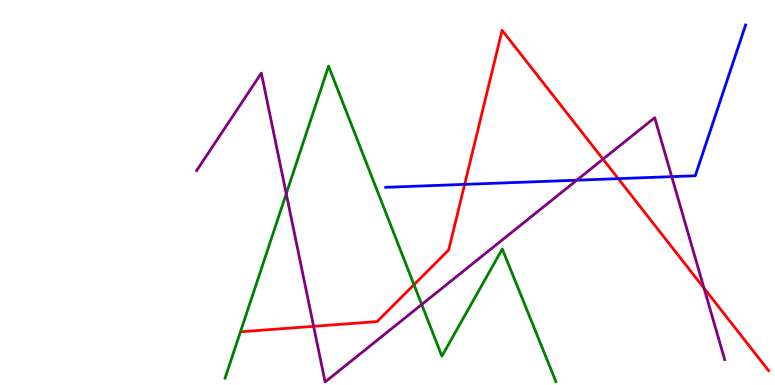[{'lines': ['blue', 'red'], 'intersections': [{'x': 6.0, 'y': 5.21}, {'x': 7.98, 'y': 5.36}]}, {'lines': ['green', 'red'], 'intersections': [{'x': 5.34, 'y': 2.61}]}, {'lines': ['purple', 'red'], 'intersections': [{'x': 4.05, 'y': 1.52}, {'x': 7.78, 'y': 5.87}, {'x': 9.08, 'y': 2.52}]}, {'lines': ['blue', 'green'], 'intersections': []}, {'lines': ['blue', 'purple'], 'intersections': [{'x': 7.44, 'y': 5.32}, {'x': 8.67, 'y': 5.41}]}, {'lines': ['green', 'purple'], 'intersections': [{'x': 3.69, 'y': 4.97}, {'x': 5.44, 'y': 2.09}]}]